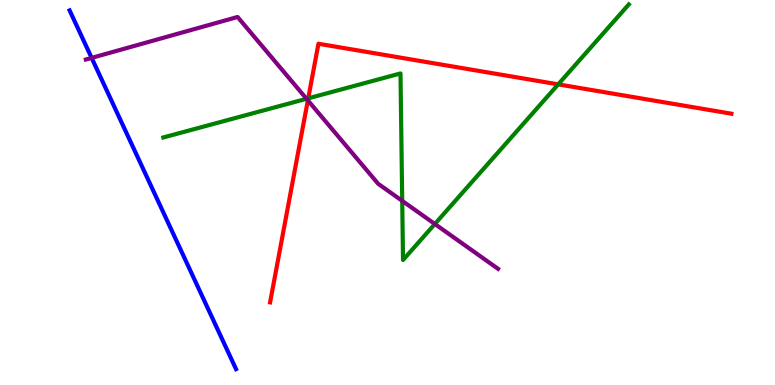[{'lines': ['blue', 'red'], 'intersections': []}, {'lines': ['green', 'red'], 'intersections': [{'x': 3.98, 'y': 7.45}, {'x': 7.2, 'y': 7.81}]}, {'lines': ['purple', 'red'], 'intersections': [{'x': 3.97, 'y': 7.39}]}, {'lines': ['blue', 'green'], 'intersections': []}, {'lines': ['blue', 'purple'], 'intersections': [{'x': 1.18, 'y': 8.5}]}, {'lines': ['green', 'purple'], 'intersections': [{'x': 3.96, 'y': 7.43}, {'x': 5.19, 'y': 4.78}, {'x': 5.61, 'y': 4.18}]}]